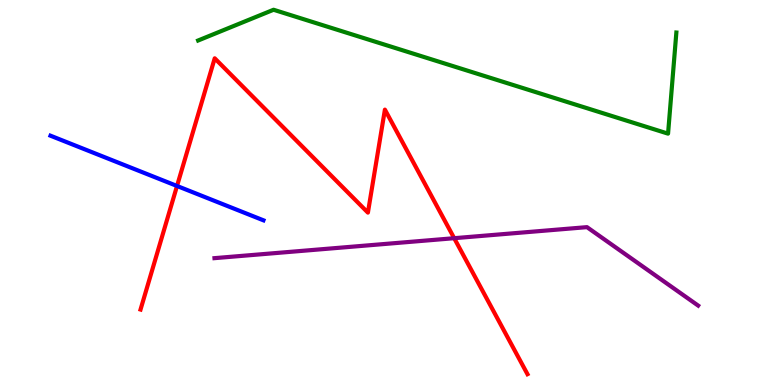[{'lines': ['blue', 'red'], 'intersections': [{'x': 2.28, 'y': 5.17}]}, {'lines': ['green', 'red'], 'intersections': []}, {'lines': ['purple', 'red'], 'intersections': [{'x': 5.86, 'y': 3.81}]}, {'lines': ['blue', 'green'], 'intersections': []}, {'lines': ['blue', 'purple'], 'intersections': []}, {'lines': ['green', 'purple'], 'intersections': []}]